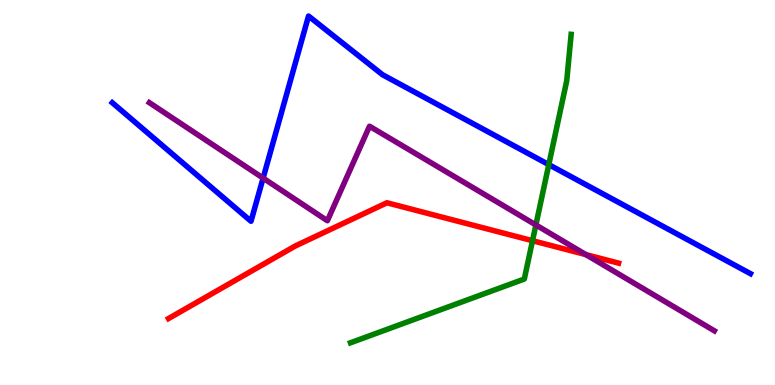[{'lines': ['blue', 'red'], 'intersections': []}, {'lines': ['green', 'red'], 'intersections': [{'x': 6.87, 'y': 3.75}]}, {'lines': ['purple', 'red'], 'intersections': [{'x': 7.56, 'y': 3.39}]}, {'lines': ['blue', 'green'], 'intersections': [{'x': 7.08, 'y': 5.72}]}, {'lines': ['blue', 'purple'], 'intersections': [{'x': 3.39, 'y': 5.37}]}, {'lines': ['green', 'purple'], 'intersections': [{'x': 6.91, 'y': 4.16}]}]